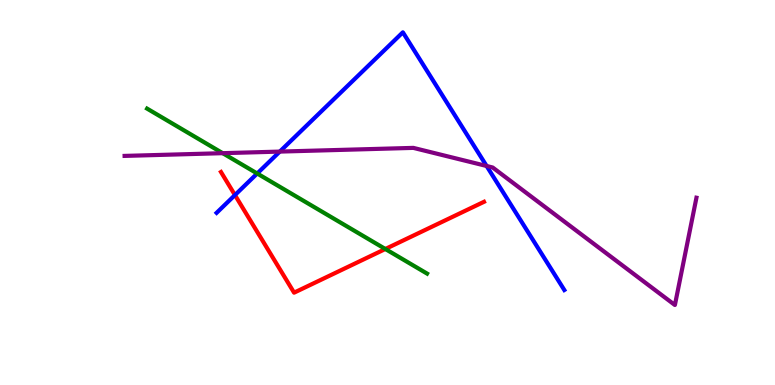[{'lines': ['blue', 'red'], 'intersections': [{'x': 3.03, 'y': 4.93}]}, {'lines': ['green', 'red'], 'intersections': [{'x': 4.97, 'y': 3.53}]}, {'lines': ['purple', 'red'], 'intersections': []}, {'lines': ['blue', 'green'], 'intersections': [{'x': 3.32, 'y': 5.49}]}, {'lines': ['blue', 'purple'], 'intersections': [{'x': 3.61, 'y': 6.06}, {'x': 6.28, 'y': 5.69}]}, {'lines': ['green', 'purple'], 'intersections': [{'x': 2.87, 'y': 6.02}]}]